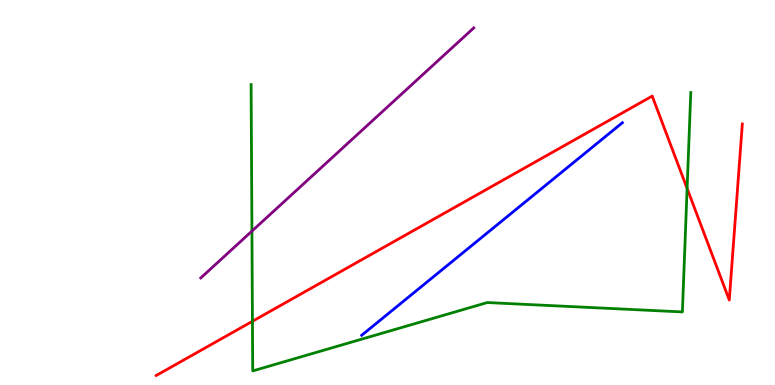[{'lines': ['blue', 'red'], 'intersections': []}, {'lines': ['green', 'red'], 'intersections': [{'x': 3.26, 'y': 1.65}, {'x': 8.87, 'y': 5.11}]}, {'lines': ['purple', 'red'], 'intersections': []}, {'lines': ['blue', 'green'], 'intersections': []}, {'lines': ['blue', 'purple'], 'intersections': []}, {'lines': ['green', 'purple'], 'intersections': [{'x': 3.25, 'y': 4.0}]}]